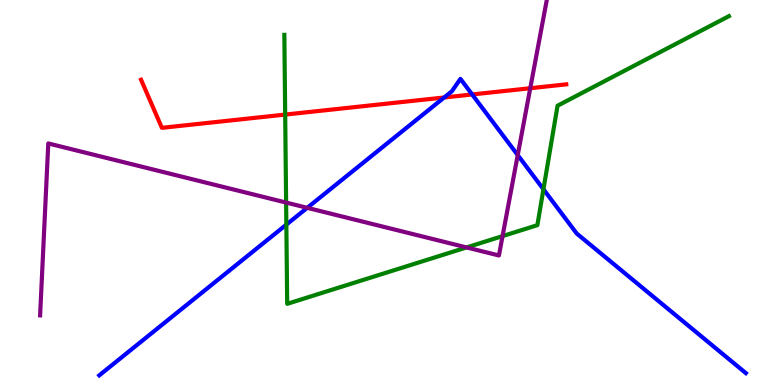[{'lines': ['blue', 'red'], 'intersections': [{'x': 5.73, 'y': 7.47}, {'x': 6.09, 'y': 7.55}]}, {'lines': ['green', 'red'], 'intersections': [{'x': 3.68, 'y': 7.02}]}, {'lines': ['purple', 'red'], 'intersections': [{'x': 6.84, 'y': 7.71}]}, {'lines': ['blue', 'green'], 'intersections': [{'x': 3.69, 'y': 4.17}, {'x': 7.01, 'y': 5.08}]}, {'lines': ['blue', 'purple'], 'intersections': [{'x': 3.96, 'y': 4.6}, {'x': 6.68, 'y': 5.97}]}, {'lines': ['green', 'purple'], 'intersections': [{'x': 3.69, 'y': 4.74}, {'x': 6.02, 'y': 3.57}, {'x': 6.48, 'y': 3.87}]}]